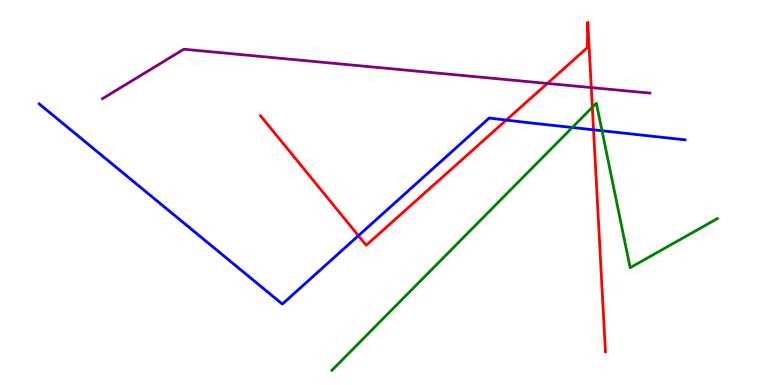[{'lines': ['blue', 'red'], 'intersections': [{'x': 4.62, 'y': 3.88}, {'x': 6.53, 'y': 6.88}, {'x': 7.66, 'y': 6.63}]}, {'lines': ['green', 'red'], 'intersections': [{'x': 7.64, 'y': 7.21}]}, {'lines': ['purple', 'red'], 'intersections': [{'x': 7.06, 'y': 7.83}, {'x': 7.63, 'y': 7.73}]}, {'lines': ['blue', 'green'], 'intersections': [{'x': 7.38, 'y': 6.69}, {'x': 7.77, 'y': 6.6}]}, {'lines': ['blue', 'purple'], 'intersections': []}, {'lines': ['green', 'purple'], 'intersections': []}]